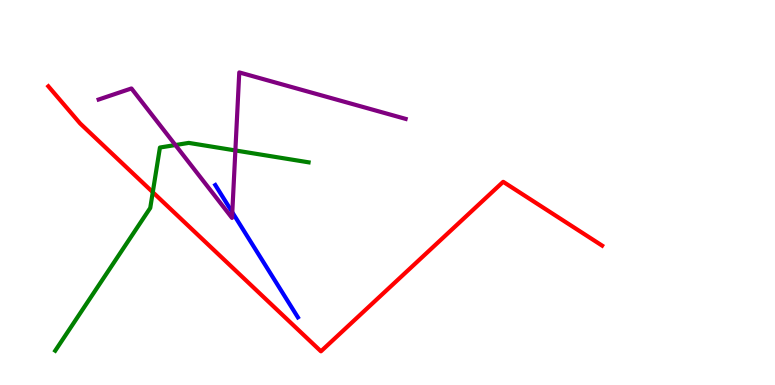[{'lines': ['blue', 'red'], 'intersections': []}, {'lines': ['green', 'red'], 'intersections': [{'x': 1.97, 'y': 5.01}]}, {'lines': ['purple', 'red'], 'intersections': []}, {'lines': ['blue', 'green'], 'intersections': []}, {'lines': ['blue', 'purple'], 'intersections': [{'x': 3.0, 'y': 4.49}]}, {'lines': ['green', 'purple'], 'intersections': [{'x': 2.26, 'y': 6.23}, {'x': 3.04, 'y': 6.09}]}]